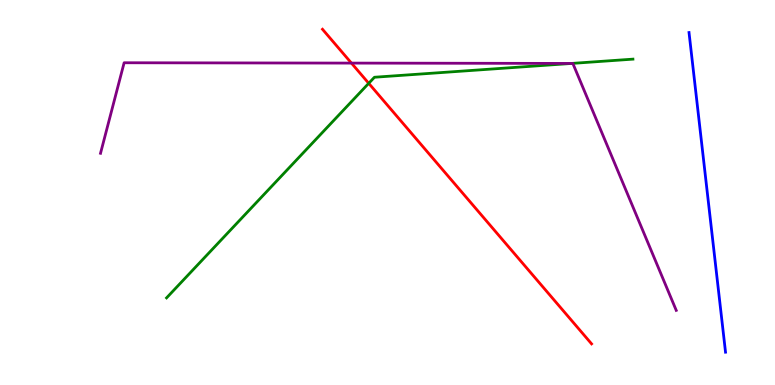[{'lines': ['blue', 'red'], 'intersections': []}, {'lines': ['green', 'red'], 'intersections': [{'x': 4.76, 'y': 7.84}]}, {'lines': ['purple', 'red'], 'intersections': [{'x': 4.53, 'y': 8.36}]}, {'lines': ['blue', 'green'], 'intersections': []}, {'lines': ['blue', 'purple'], 'intersections': []}, {'lines': ['green', 'purple'], 'intersections': [{'x': 7.38, 'y': 8.35}]}]